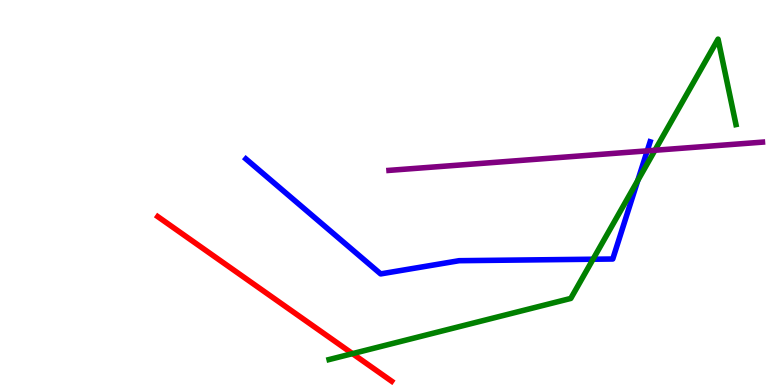[{'lines': ['blue', 'red'], 'intersections': []}, {'lines': ['green', 'red'], 'intersections': [{'x': 4.55, 'y': 0.815}]}, {'lines': ['purple', 'red'], 'intersections': []}, {'lines': ['blue', 'green'], 'intersections': [{'x': 7.65, 'y': 3.27}, {'x': 8.23, 'y': 5.31}]}, {'lines': ['blue', 'purple'], 'intersections': [{'x': 8.35, 'y': 6.08}]}, {'lines': ['green', 'purple'], 'intersections': [{'x': 8.45, 'y': 6.1}]}]